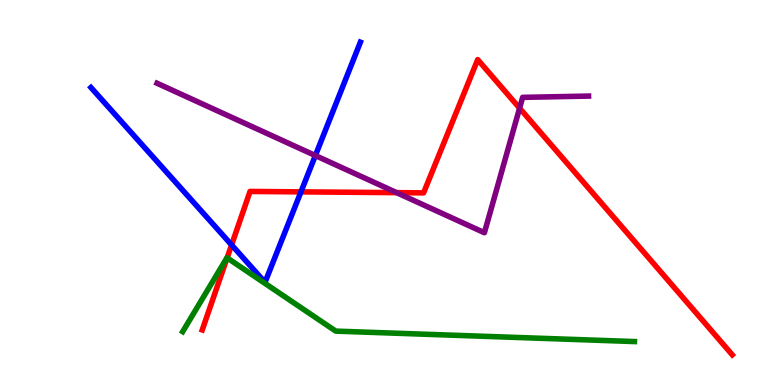[{'lines': ['blue', 'red'], 'intersections': [{'x': 2.99, 'y': 3.64}, {'x': 3.88, 'y': 5.02}]}, {'lines': ['green', 'red'], 'intersections': [{'x': 2.93, 'y': 3.3}]}, {'lines': ['purple', 'red'], 'intersections': [{'x': 5.12, 'y': 5.0}, {'x': 6.7, 'y': 7.19}]}, {'lines': ['blue', 'green'], 'intersections': []}, {'lines': ['blue', 'purple'], 'intersections': [{'x': 4.07, 'y': 5.96}]}, {'lines': ['green', 'purple'], 'intersections': []}]